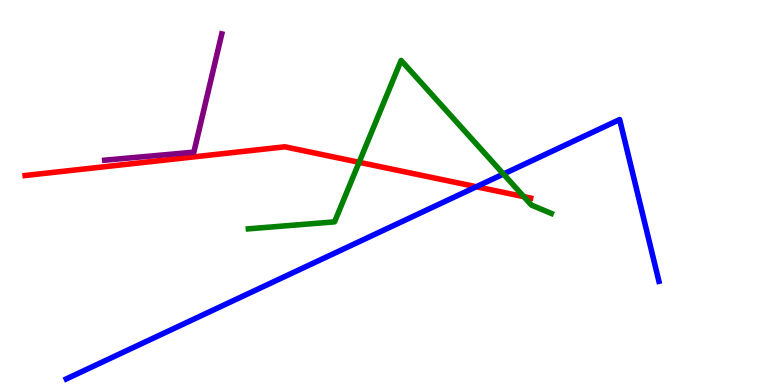[{'lines': ['blue', 'red'], 'intersections': [{'x': 6.15, 'y': 5.15}]}, {'lines': ['green', 'red'], 'intersections': [{'x': 4.63, 'y': 5.78}, {'x': 6.76, 'y': 4.89}]}, {'lines': ['purple', 'red'], 'intersections': []}, {'lines': ['blue', 'green'], 'intersections': [{'x': 6.5, 'y': 5.48}]}, {'lines': ['blue', 'purple'], 'intersections': []}, {'lines': ['green', 'purple'], 'intersections': []}]